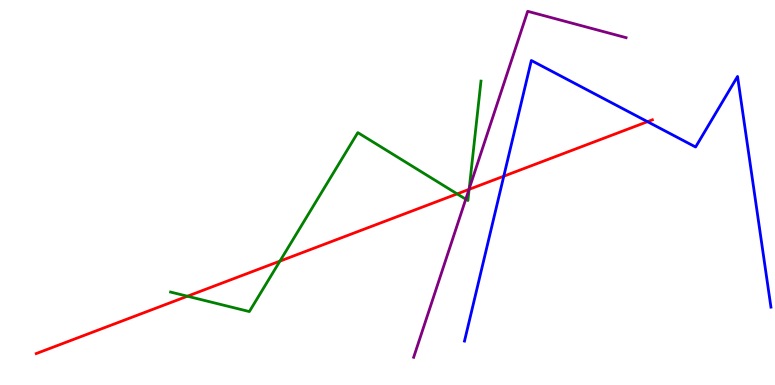[{'lines': ['blue', 'red'], 'intersections': [{'x': 6.5, 'y': 5.42}, {'x': 8.35, 'y': 6.84}]}, {'lines': ['green', 'red'], 'intersections': [{'x': 2.42, 'y': 2.31}, {'x': 3.61, 'y': 3.22}, {'x': 5.9, 'y': 4.96}, {'x': 6.05, 'y': 5.08}]}, {'lines': ['purple', 'red'], 'intersections': [{'x': 6.05, 'y': 5.08}]}, {'lines': ['blue', 'green'], 'intersections': []}, {'lines': ['blue', 'purple'], 'intersections': []}, {'lines': ['green', 'purple'], 'intersections': [{'x': 6.01, 'y': 4.83}, {'x': 6.05, 'y': 5.1}]}]